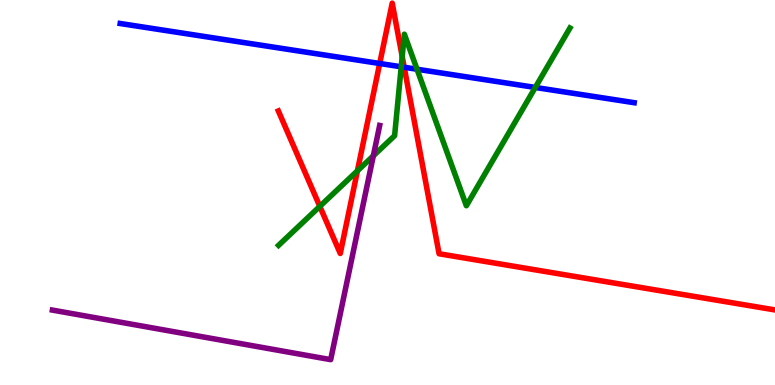[{'lines': ['blue', 'red'], 'intersections': [{'x': 4.9, 'y': 8.35}, {'x': 5.22, 'y': 8.25}]}, {'lines': ['green', 'red'], 'intersections': [{'x': 4.13, 'y': 4.64}, {'x': 4.61, 'y': 5.56}, {'x': 5.19, 'y': 8.53}]}, {'lines': ['purple', 'red'], 'intersections': []}, {'lines': ['blue', 'green'], 'intersections': [{'x': 5.18, 'y': 8.26}, {'x': 5.38, 'y': 8.2}, {'x': 6.91, 'y': 7.73}]}, {'lines': ['blue', 'purple'], 'intersections': []}, {'lines': ['green', 'purple'], 'intersections': [{'x': 4.82, 'y': 5.95}]}]